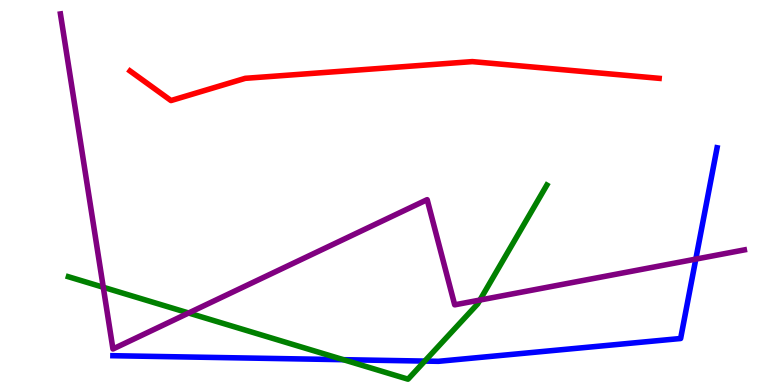[{'lines': ['blue', 'red'], 'intersections': []}, {'lines': ['green', 'red'], 'intersections': []}, {'lines': ['purple', 'red'], 'intersections': []}, {'lines': ['blue', 'green'], 'intersections': [{'x': 4.43, 'y': 0.658}, {'x': 5.48, 'y': 0.621}]}, {'lines': ['blue', 'purple'], 'intersections': [{'x': 8.98, 'y': 3.27}]}, {'lines': ['green', 'purple'], 'intersections': [{'x': 1.33, 'y': 2.54}, {'x': 2.43, 'y': 1.87}, {'x': 6.19, 'y': 2.21}]}]